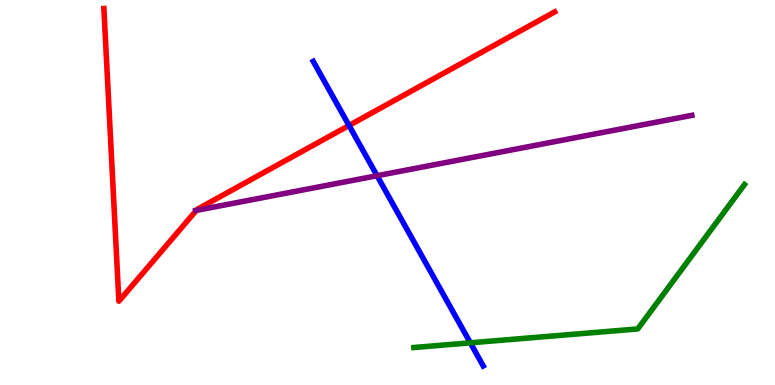[{'lines': ['blue', 'red'], 'intersections': [{'x': 4.5, 'y': 6.74}]}, {'lines': ['green', 'red'], 'intersections': []}, {'lines': ['purple', 'red'], 'intersections': [{'x': 2.53, 'y': 4.54}]}, {'lines': ['blue', 'green'], 'intersections': [{'x': 6.07, 'y': 1.1}]}, {'lines': ['blue', 'purple'], 'intersections': [{'x': 4.87, 'y': 5.44}]}, {'lines': ['green', 'purple'], 'intersections': []}]